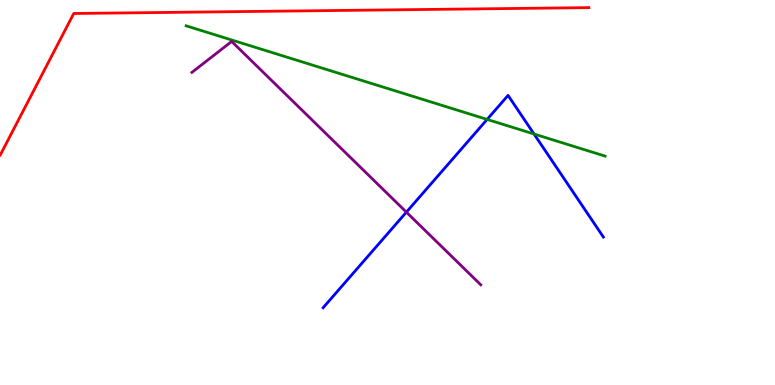[{'lines': ['blue', 'red'], 'intersections': []}, {'lines': ['green', 'red'], 'intersections': []}, {'lines': ['purple', 'red'], 'intersections': []}, {'lines': ['blue', 'green'], 'intersections': [{'x': 6.29, 'y': 6.9}, {'x': 6.89, 'y': 6.52}]}, {'lines': ['blue', 'purple'], 'intersections': [{'x': 5.24, 'y': 4.49}]}, {'lines': ['green', 'purple'], 'intersections': []}]